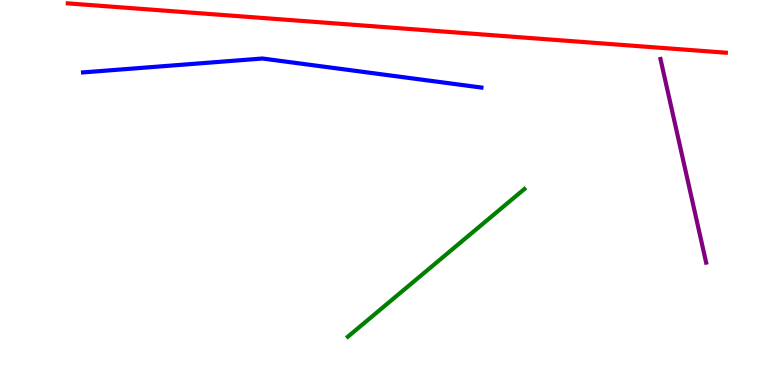[{'lines': ['blue', 'red'], 'intersections': []}, {'lines': ['green', 'red'], 'intersections': []}, {'lines': ['purple', 'red'], 'intersections': []}, {'lines': ['blue', 'green'], 'intersections': []}, {'lines': ['blue', 'purple'], 'intersections': []}, {'lines': ['green', 'purple'], 'intersections': []}]